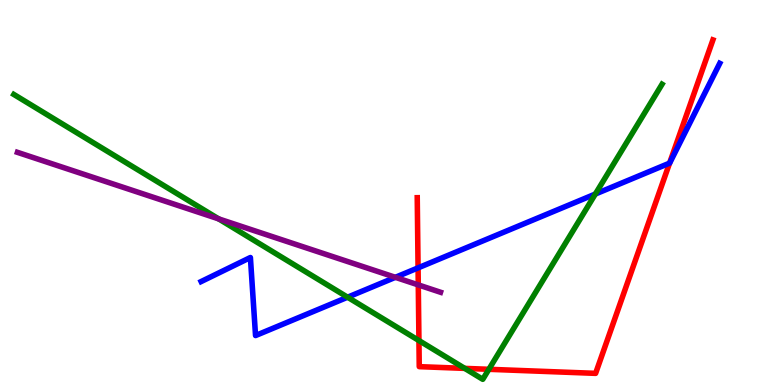[{'lines': ['blue', 'red'], 'intersections': [{'x': 5.39, 'y': 3.04}, {'x': 8.64, 'y': 5.76}]}, {'lines': ['green', 'red'], 'intersections': [{'x': 5.41, 'y': 1.15}, {'x': 6.0, 'y': 0.432}, {'x': 6.31, 'y': 0.408}]}, {'lines': ['purple', 'red'], 'intersections': [{'x': 5.4, 'y': 2.6}]}, {'lines': ['blue', 'green'], 'intersections': [{'x': 4.49, 'y': 2.28}, {'x': 7.68, 'y': 4.96}]}, {'lines': ['blue', 'purple'], 'intersections': [{'x': 5.1, 'y': 2.8}]}, {'lines': ['green', 'purple'], 'intersections': [{'x': 2.82, 'y': 4.31}]}]